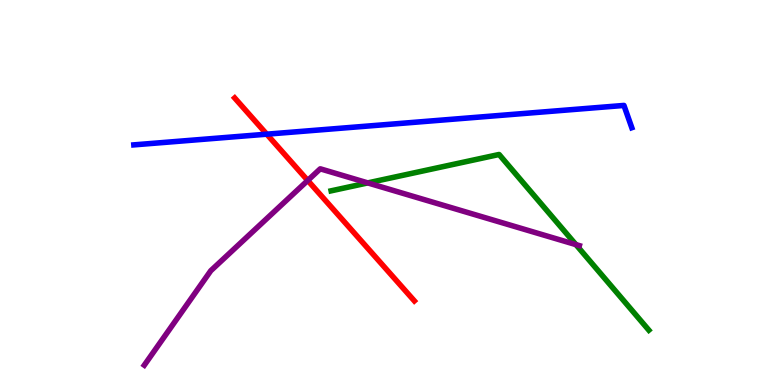[{'lines': ['blue', 'red'], 'intersections': [{'x': 3.44, 'y': 6.51}]}, {'lines': ['green', 'red'], 'intersections': []}, {'lines': ['purple', 'red'], 'intersections': [{'x': 3.97, 'y': 5.31}]}, {'lines': ['blue', 'green'], 'intersections': []}, {'lines': ['blue', 'purple'], 'intersections': []}, {'lines': ['green', 'purple'], 'intersections': [{'x': 4.75, 'y': 5.25}, {'x': 7.43, 'y': 3.65}]}]